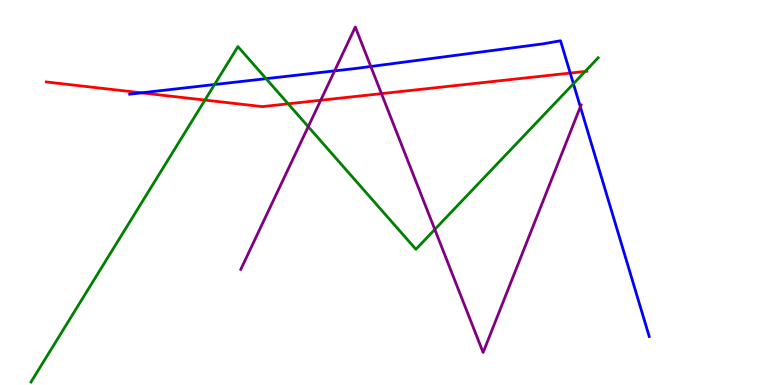[{'lines': ['blue', 'red'], 'intersections': [{'x': 1.83, 'y': 7.59}, {'x': 7.36, 'y': 8.1}]}, {'lines': ['green', 'red'], 'intersections': [{'x': 2.64, 'y': 7.4}, {'x': 3.72, 'y': 7.3}, {'x': 7.55, 'y': 8.14}]}, {'lines': ['purple', 'red'], 'intersections': [{'x': 4.14, 'y': 7.4}, {'x': 4.92, 'y': 7.57}]}, {'lines': ['blue', 'green'], 'intersections': [{'x': 2.77, 'y': 7.8}, {'x': 3.43, 'y': 7.96}, {'x': 7.4, 'y': 7.82}]}, {'lines': ['blue', 'purple'], 'intersections': [{'x': 4.32, 'y': 8.16}, {'x': 4.78, 'y': 8.27}, {'x': 7.49, 'y': 7.23}]}, {'lines': ['green', 'purple'], 'intersections': [{'x': 3.98, 'y': 6.71}, {'x': 5.61, 'y': 4.04}]}]